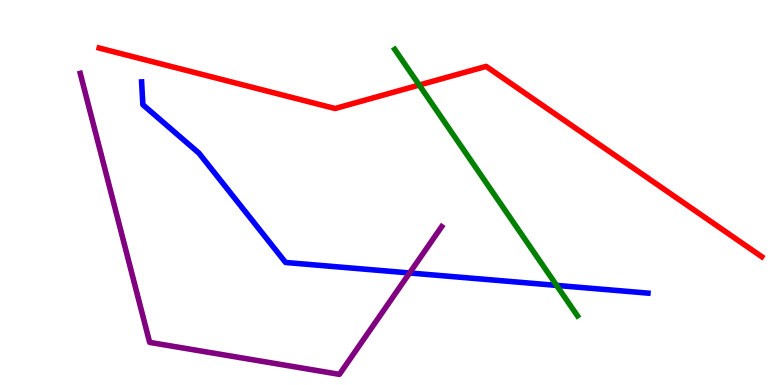[{'lines': ['blue', 'red'], 'intersections': []}, {'lines': ['green', 'red'], 'intersections': [{'x': 5.41, 'y': 7.79}]}, {'lines': ['purple', 'red'], 'intersections': []}, {'lines': ['blue', 'green'], 'intersections': [{'x': 7.18, 'y': 2.59}]}, {'lines': ['blue', 'purple'], 'intersections': [{'x': 5.29, 'y': 2.91}]}, {'lines': ['green', 'purple'], 'intersections': []}]